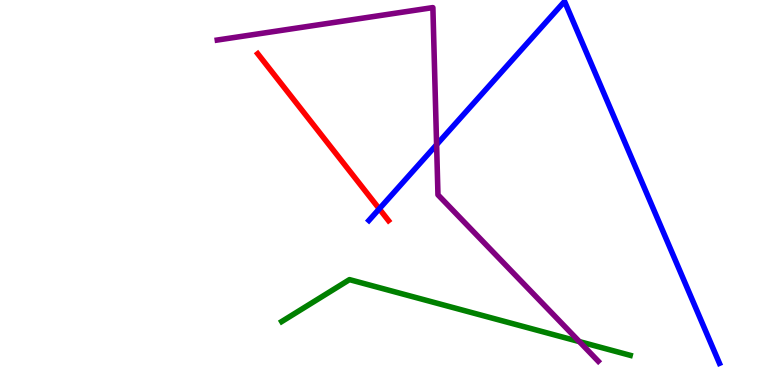[{'lines': ['blue', 'red'], 'intersections': [{'x': 4.89, 'y': 4.58}]}, {'lines': ['green', 'red'], 'intersections': []}, {'lines': ['purple', 'red'], 'intersections': []}, {'lines': ['blue', 'green'], 'intersections': []}, {'lines': ['blue', 'purple'], 'intersections': [{'x': 5.63, 'y': 6.24}]}, {'lines': ['green', 'purple'], 'intersections': [{'x': 7.48, 'y': 1.13}]}]